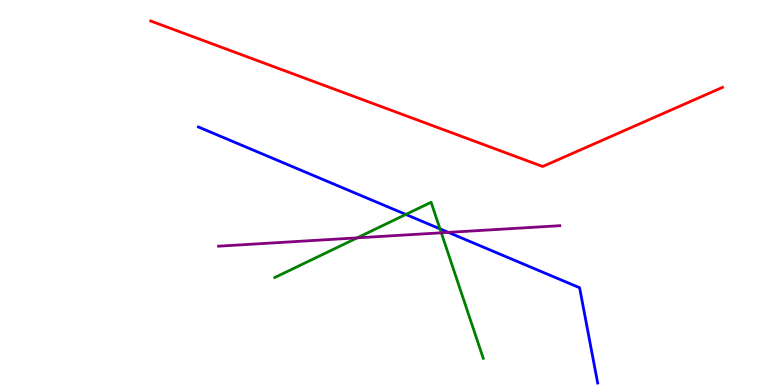[{'lines': ['blue', 'red'], 'intersections': []}, {'lines': ['green', 'red'], 'intersections': []}, {'lines': ['purple', 'red'], 'intersections': []}, {'lines': ['blue', 'green'], 'intersections': [{'x': 5.24, 'y': 4.43}, {'x': 5.68, 'y': 4.06}]}, {'lines': ['blue', 'purple'], 'intersections': [{'x': 5.79, 'y': 3.96}]}, {'lines': ['green', 'purple'], 'intersections': [{'x': 4.61, 'y': 3.82}, {'x': 5.69, 'y': 3.95}]}]